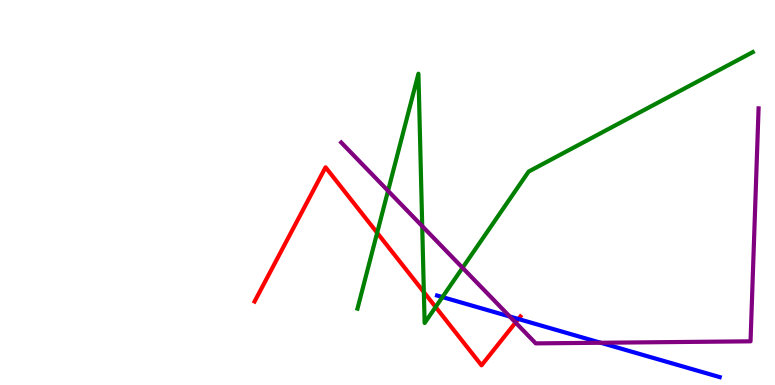[{'lines': ['blue', 'red'], 'intersections': [{'x': 6.69, 'y': 1.71}]}, {'lines': ['green', 'red'], 'intersections': [{'x': 4.87, 'y': 3.95}, {'x': 5.47, 'y': 2.41}, {'x': 5.62, 'y': 2.03}]}, {'lines': ['purple', 'red'], 'intersections': [{'x': 6.65, 'y': 1.62}]}, {'lines': ['blue', 'green'], 'intersections': [{'x': 5.71, 'y': 2.28}]}, {'lines': ['blue', 'purple'], 'intersections': [{'x': 6.58, 'y': 1.78}, {'x': 7.75, 'y': 1.1}]}, {'lines': ['green', 'purple'], 'intersections': [{'x': 5.01, 'y': 5.04}, {'x': 5.45, 'y': 4.13}, {'x': 5.97, 'y': 3.04}]}]